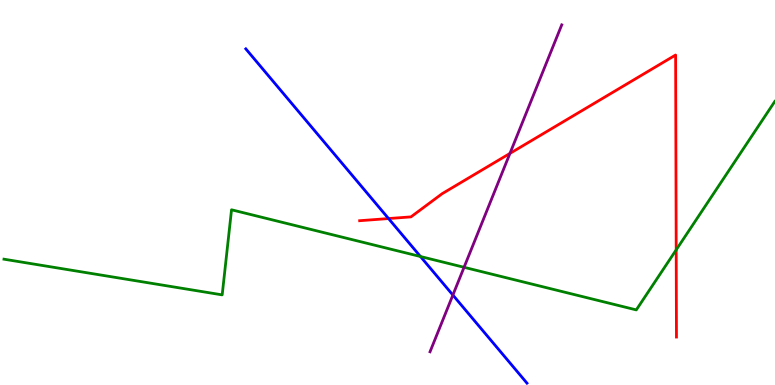[{'lines': ['blue', 'red'], 'intersections': [{'x': 5.01, 'y': 4.32}]}, {'lines': ['green', 'red'], 'intersections': [{'x': 8.73, 'y': 3.51}]}, {'lines': ['purple', 'red'], 'intersections': [{'x': 6.58, 'y': 6.02}]}, {'lines': ['blue', 'green'], 'intersections': [{'x': 5.43, 'y': 3.34}]}, {'lines': ['blue', 'purple'], 'intersections': [{'x': 5.84, 'y': 2.34}]}, {'lines': ['green', 'purple'], 'intersections': [{'x': 5.99, 'y': 3.06}]}]